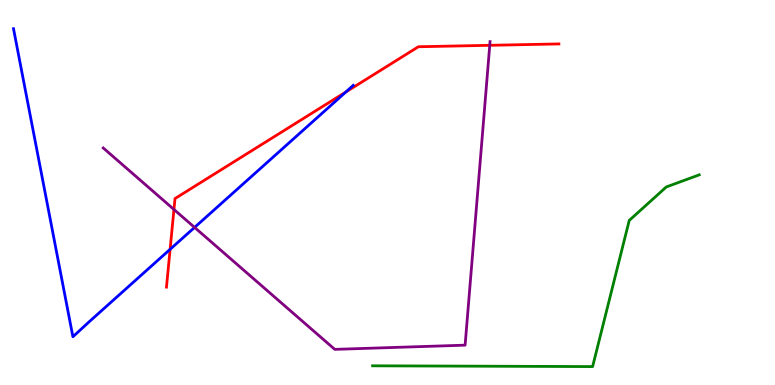[{'lines': ['blue', 'red'], 'intersections': [{'x': 2.19, 'y': 3.52}, {'x': 4.46, 'y': 7.61}]}, {'lines': ['green', 'red'], 'intersections': []}, {'lines': ['purple', 'red'], 'intersections': [{'x': 2.24, 'y': 4.56}, {'x': 6.32, 'y': 8.82}]}, {'lines': ['blue', 'green'], 'intersections': []}, {'lines': ['blue', 'purple'], 'intersections': [{'x': 2.51, 'y': 4.09}]}, {'lines': ['green', 'purple'], 'intersections': []}]